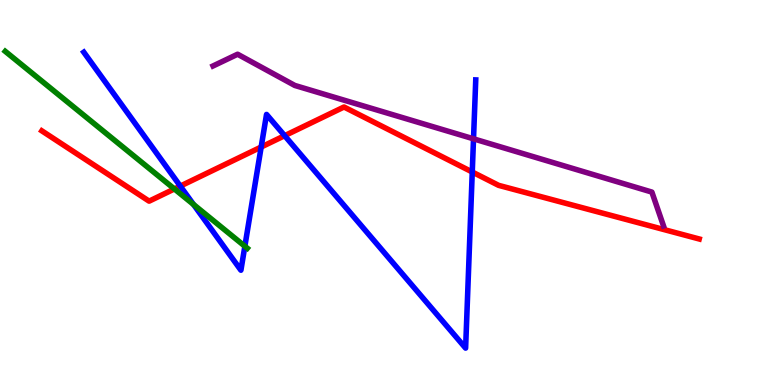[{'lines': ['blue', 'red'], 'intersections': [{'x': 2.33, 'y': 5.17}, {'x': 3.37, 'y': 6.18}, {'x': 3.67, 'y': 6.48}, {'x': 6.09, 'y': 5.53}]}, {'lines': ['green', 'red'], 'intersections': [{'x': 2.25, 'y': 5.09}]}, {'lines': ['purple', 'red'], 'intersections': []}, {'lines': ['blue', 'green'], 'intersections': [{'x': 2.5, 'y': 4.69}, {'x': 3.16, 'y': 3.6}]}, {'lines': ['blue', 'purple'], 'intersections': [{'x': 6.11, 'y': 6.39}]}, {'lines': ['green', 'purple'], 'intersections': []}]